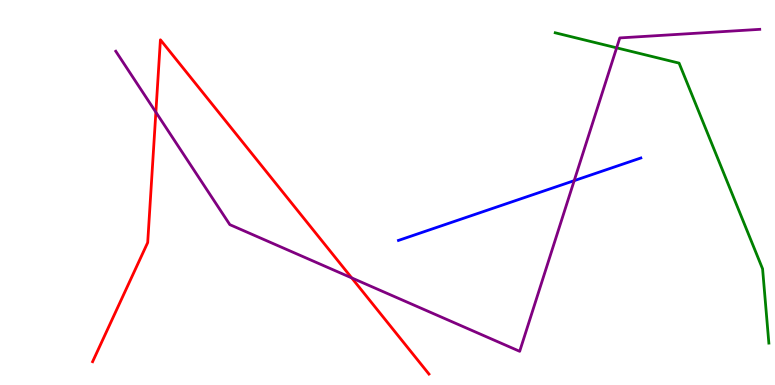[{'lines': ['blue', 'red'], 'intersections': []}, {'lines': ['green', 'red'], 'intersections': []}, {'lines': ['purple', 'red'], 'intersections': [{'x': 2.01, 'y': 7.09}, {'x': 4.54, 'y': 2.78}]}, {'lines': ['blue', 'green'], 'intersections': []}, {'lines': ['blue', 'purple'], 'intersections': [{'x': 7.41, 'y': 5.31}]}, {'lines': ['green', 'purple'], 'intersections': [{'x': 7.96, 'y': 8.76}]}]